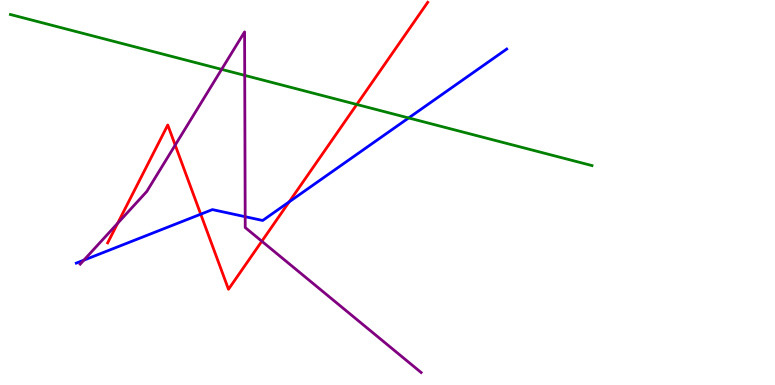[{'lines': ['blue', 'red'], 'intersections': [{'x': 2.59, 'y': 4.44}, {'x': 3.73, 'y': 4.76}]}, {'lines': ['green', 'red'], 'intersections': [{'x': 4.6, 'y': 7.29}]}, {'lines': ['purple', 'red'], 'intersections': [{'x': 1.52, 'y': 4.2}, {'x': 2.26, 'y': 6.23}, {'x': 3.38, 'y': 3.73}]}, {'lines': ['blue', 'green'], 'intersections': [{'x': 5.27, 'y': 6.94}]}, {'lines': ['blue', 'purple'], 'intersections': [{'x': 1.08, 'y': 3.24}, {'x': 3.16, 'y': 4.37}]}, {'lines': ['green', 'purple'], 'intersections': [{'x': 2.86, 'y': 8.2}, {'x': 3.16, 'y': 8.04}]}]